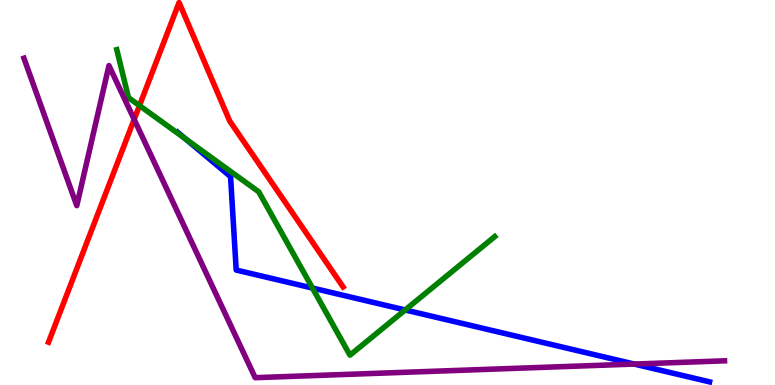[{'lines': ['blue', 'red'], 'intersections': []}, {'lines': ['green', 'red'], 'intersections': [{'x': 1.8, 'y': 7.26}]}, {'lines': ['purple', 'red'], 'intersections': [{'x': 1.73, 'y': 6.9}]}, {'lines': ['blue', 'green'], 'intersections': [{'x': 2.39, 'y': 6.39}, {'x': 4.03, 'y': 2.52}, {'x': 5.23, 'y': 1.95}]}, {'lines': ['blue', 'purple'], 'intersections': [{'x': 8.18, 'y': 0.544}]}, {'lines': ['green', 'purple'], 'intersections': []}]